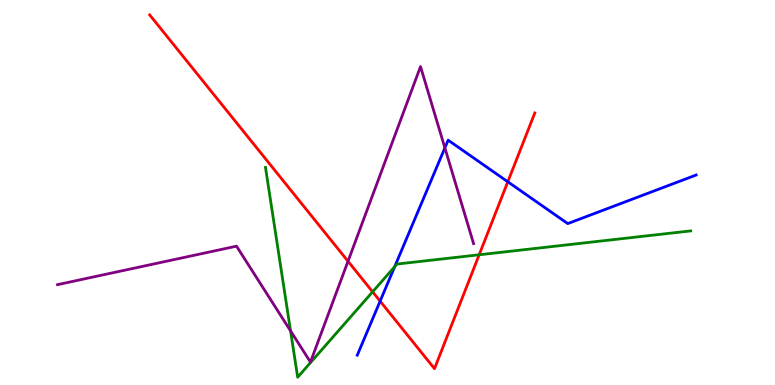[{'lines': ['blue', 'red'], 'intersections': [{'x': 4.9, 'y': 2.18}, {'x': 6.55, 'y': 5.28}]}, {'lines': ['green', 'red'], 'intersections': [{'x': 4.81, 'y': 2.42}, {'x': 6.18, 'y': 3.38}]}, {'lines': ['purple', 'red'], 'intersections': [{'x': 4.49, 'y': 3.21}]}, {'lines': ['blue', 'green'], 'intersections': [{'x': 5.09, 'y': 3.07}]}, {'lines': ['blue', 'purple'], 'intersections': [{'x': 5.74, 'y': 6.16}]}, {'lines': ['green', 'purple'], 'intersections': [{'x': 3.75, 'y': 1.41}]}]